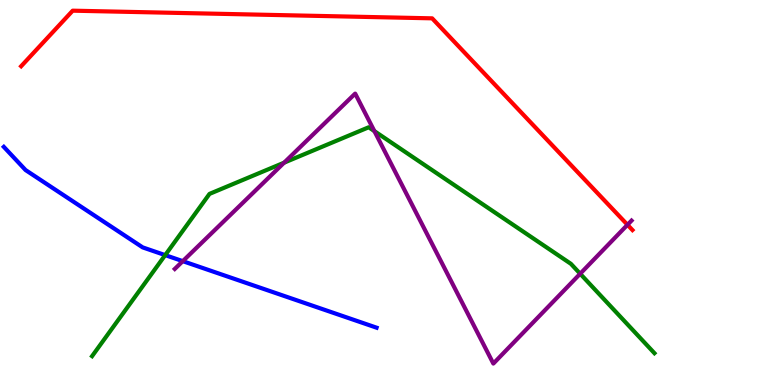[{'lines': ['blue', 'red'], 'intersections': []}, {'lines': ['green', 'red'], 'intersections': []}, {'lines': ['purple', 'red'], 'intersections': [{'x': 8.1, 'y': 4.16}]}, {'lines': ['blue', 'green'], 'intersections': [{'x': 2.13, 'y': 3.37}]}, {'lines': ['blue', 'purple'], 'intersections': [{'x': 2.36, 'y': 3.22}]}, {'lines': ['green', 'purple'], 'intersections': [{'x': 3.67, 'y': 5.77}, {'x': 4.83, 'y': 6.59}, {'x': 7.49, 'y': 2.89}]}]